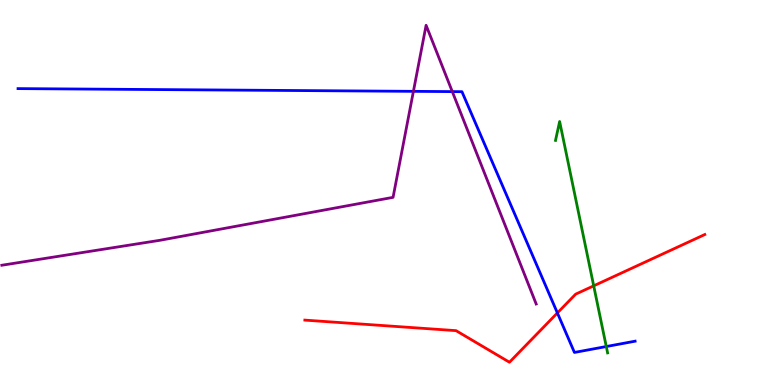[{'lines': ['blue', 'red'], 'intersections': [{'x': 7.19, 'y': 1.87}]}, {'lines': ['green', 'red'], 'intersections': [{'x': 7.66, 'y': 2.58}]}, {'lines': ['purple', 'red'], 'intersections': []}, {'lines': ['blue', 'green'], 'intersections': [{'x': 7.82, 'y': 0.999}]}, {'lines': ['blue', 'purple'], 'intersections': [{'x': 5.33, 'y': 7.63}, {'x': 5.84, 'y': 7.62}]}, {'lines': ['green', 'purple'], 'intersections': []}]